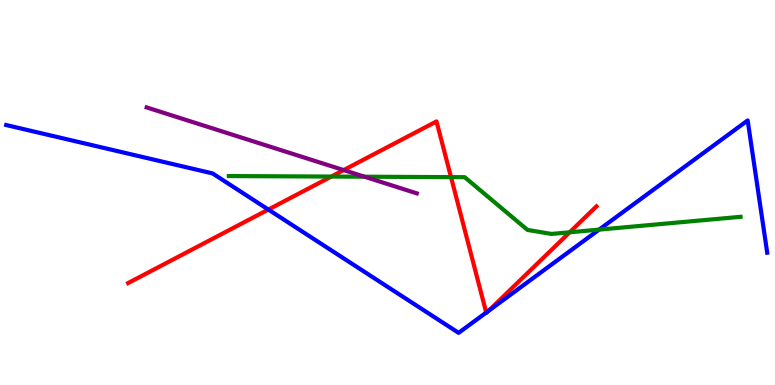[{'lines': ['blue', 'red'], 'intersections': [{'x': 3.46, 'y': 4.56}, {'x': 6.27, 'y': 1.88}, {'x': 6.3, 'y': 1.92}]}, {'lines': ['green', 'red'], 'intersections': [{'x': 4.28, 'y': 5.41}, {'x': 5.82, 'y': 5.4}, {'x': 7.35, 'y': 3.97}]}, {'lines': ['purple', 'red'], 'intersections': [{'x': 4.43, 'y': 5.58}]}, {'lines': ['blue', 'green'], 'intersections': [{'x': 7.73, 'y': 4.04}]}, {'lines': ['blue', 'purple'], 'intersections': []}, {'lines': ['green', 'purple'], 'intersections': [{'x': 4.7, 'y': 5.41}]}]